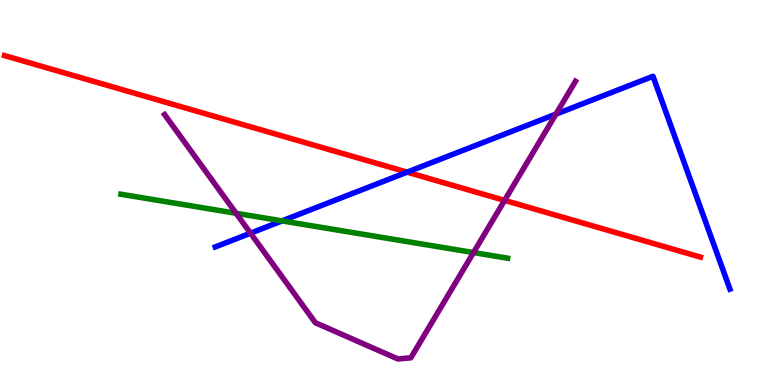[{'lines': ['blue', 'red'], 'intersections': [{'x': 5.25, 'y': 5.53}]}, {'lines': ['green', 'red'], 'intersections': []}, {'lines': ['purple', 'red'], 'intersections': [{'x': 6.51, 'y': 4.8}]}, {'lines': ['blue', 'green'], 'intersections': [{'x': 3.64, 'y': 4.26}]}, {'lines': ['blue', 'purple'], 'intersections': [{'x': 3.23, 'y': 3.94}, {'x': 7.17, 'y': 7.04}]}, {'lines': ['green', 'purple'], 'intersections': [{'x': 3.05, 'y': 4.46}, {'x': 6.11, 'y': 3.44}]}]